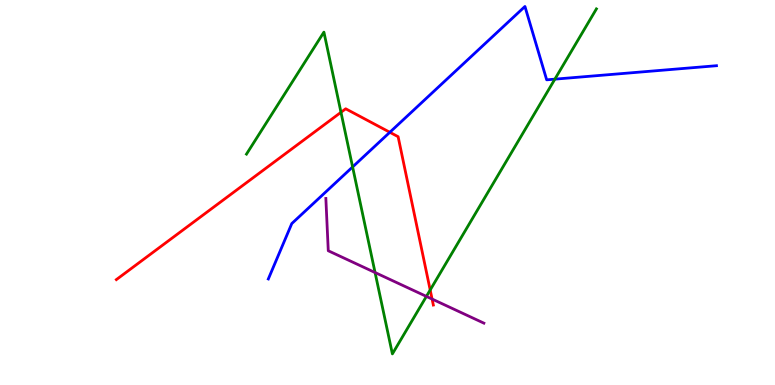[{'lines': ['blue', 'red'], 'intersections': [{'x': 5.03, 'y': 6.56}]}, {'lines': ['green', 'red'], 'intersections': [{'x': 4.4, 'y': 7.08}, {'x': 5.55, 'y': 2.47}]}, {'lines': ['purple', 'red'], 'intersections': [{'x': 5.58, 'y': 2.23}]}, {'lines': ['blue', 'green'], 'intersections': [{'x': 4.55, 'y': 5.66}, {'x': 7.16, 'y': 7.94}]}, {'lines': ['blue', 'purple'], 'intersections': []}, {'lines': ['green', 'purple'], 'intersections': [{'x': 4.84, 'y': 2.92}, {'x': 5.5, 'y': 2.3}]}]